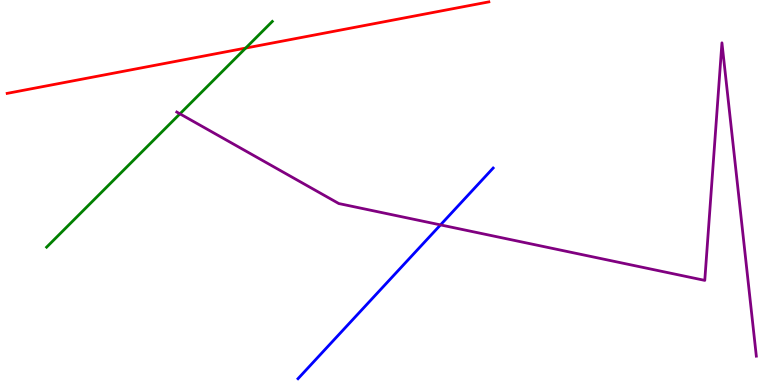[{'lines': ['blue', 'red'], 'intersections': []}, {'lines': ['green', 'red'], 'intersections': [{'x': 3.17, 'y': 8.75}]}, {'lines': ['purple', 'red'], 'intersections': []}, {'lines': ['blue', 'green'], 'intersections': []}, {'lines': ['blue', 'purple'], 'intersections': [{'x': 5.68, 'y': 4.16}]}, {'lines': ['green', 'purple'], 'intersections': [{'x': 2.32, 'y': 7.04}]}]